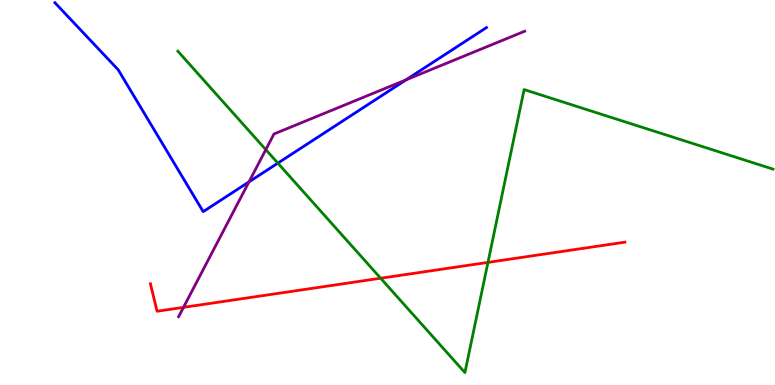[{'lines': ['blue', 'red'], 'intersections': []}, {'lines': ['green', 'red'], 'intersections': [{'x': 4.91, 'y': 2.77}, {'x': 6.3, 'y': 3.18}]}, {'lines': ['purple', 'red'], 'intersections': [{'x': 2.37, 'y': 2.02}]}, {'lines': ['blue', 'green'], 'intersections': [{'x': 3.59, 'y': 5.76}]}, {'lines': ['blue', 'purple'], 'intersections': [{'x': 3.21, 'y': 5.28}, {'x': 5.24, 'y': 7.93}]}, {'lines': ['green', 'purple'], 'intersections': [{'x': 3.43, 'y': 6.11}]}]